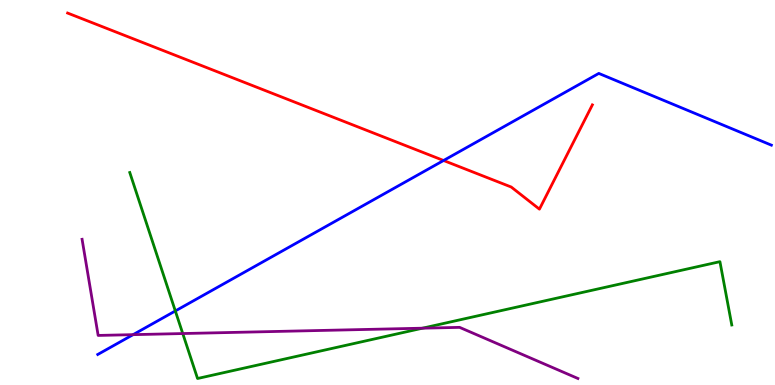[{'lines': ['blue', 'red'], 'intersections': [{'x': 5.72, 'y': 5.83}]}, {'lines': ['green', 'red'], 'intersections': []}, {'lines': ['purple', 'red'], 'intersections': []}, {'lines': ['blue', 'green'], 'intersections': [{'x': 2.26, 'y': 1.92}]}, {'lines': ['blue', 'purple'], 'intersections': [{'x': 1.72, 'y': 1.31}]}, {'lines': ['green', 'purple'], 'intersections': [{'x': 2.36, 'y': 1.34}, {'x': 5.45, 'y': 1.48}]}]